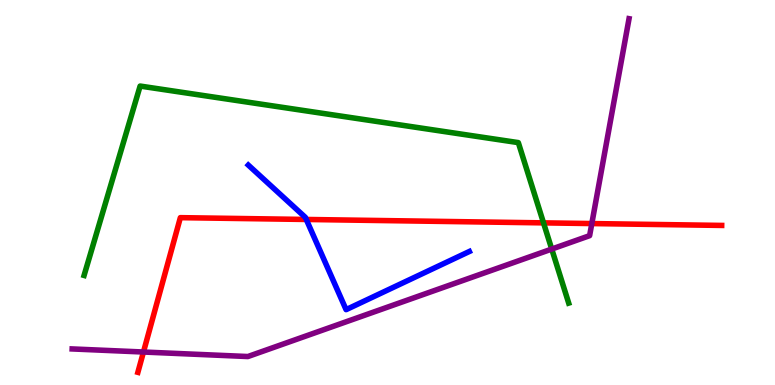[{'lines': ['blue', 'red'], 'intersections': [{'x': 3.95, 'y': 4.3}]}, {'lines': ['green', 'red'], 'intersections': [{'x': 7.01, 'y': 4.21}]}, {'lines': ['purple', 'red'], 'intersections': [{'x': 1.85, 'y': 0.857}, {'x': 7.64, 'y': 4.19}]}, {'lines': ['blue', 'green'], 'intersections': []}, {'lines': ['blue', 'purple'], 'intersections': []}, {'lines': ['green', 'purple'], 'intersections': [{'x': 7.12, 'y': 3.53}]}]